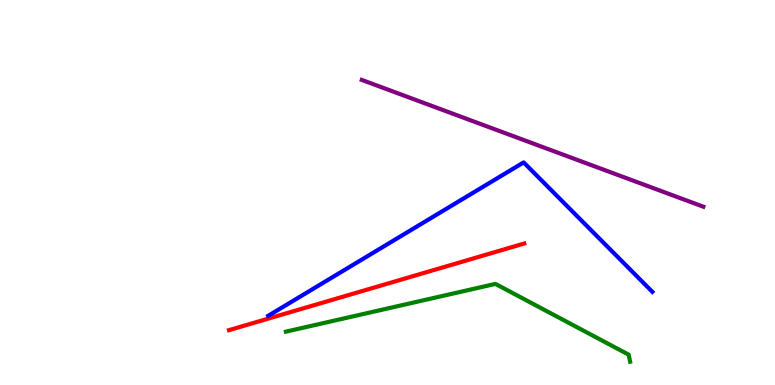[{'lines': ['blue', 'red'], 'intersections': []}, {'lines': ['green', 'red'], 'intersections': []}, {'lines': ['purple', 'red'], 'intersections': []}, {'lines': ['blue', 'green'], 'intersections': []}, {'lines': ['blue', 'purple'], 'intersections': []}, {'lines': ['green', 'purple'], 'intersections': []}]